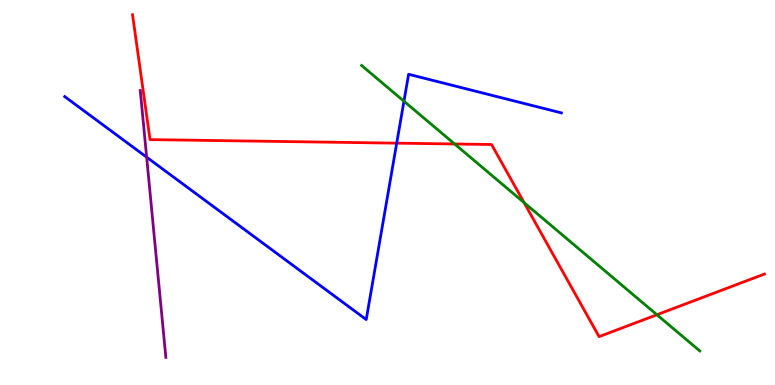[{'lines': ['blue', 'red'], 'intersections': [{'x': 5.12, 'y': 6.28}]}, {'lines': ['green', 'red'], 'intersections': [{'x': 5.87, 'y': 6.26}, {'x': 6.76, 'y': 4.74}, {'x': 8.48, 'y': 1.82}]}, {'lines': ['purple', 'red'], 'intersections': []}, {'lines': ['blue', 'green'], 'intersections': [{'x': 5.21, 'y': 7.37}]}, {'lines': ['blue', 'purple'], 'intersections': [{'x': 1.89, 'y': 5.92}]}, {'lines': ['green', 'purple'], 'intersections': []}]